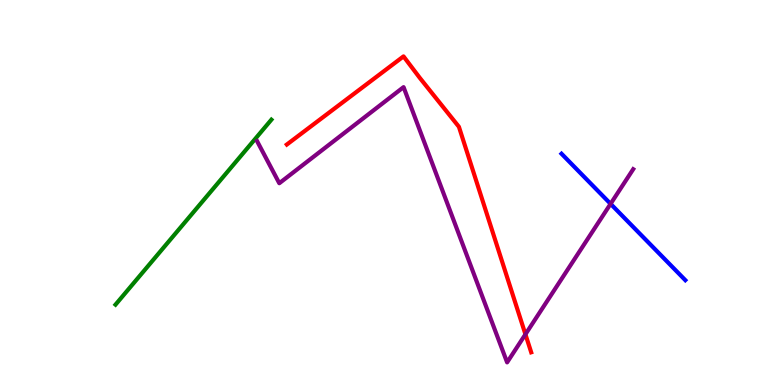[{'lines': ['blue', 'red'], 'intersections': []}, {'lines': ['green', 'red'], 'intersections': []}, {'lines': ['purple', 'red'], 'intersections': [{'x': 6.78, 'y': 1.32}]}, {'lines': ['blue', 'green'], 'intersections': []}, {'lines': ['blue', 'purple'], 'intersections': [{'x': 7.88, 'y': 4.71}]}, {'lines': ['green', 'purple'], 'intersections': []}]